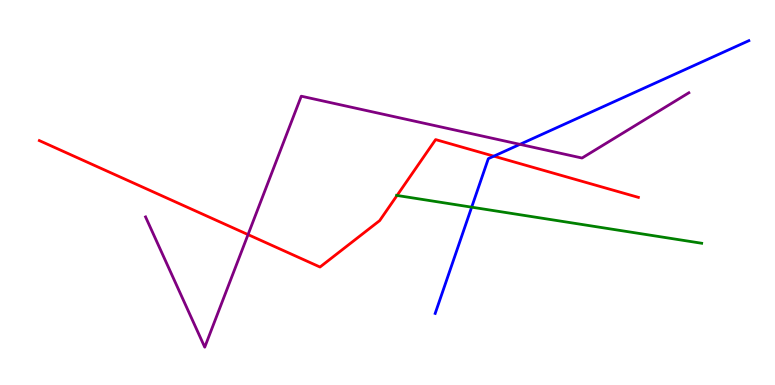[{'lines': ['blue', 'red'], 'intersections': [{'x': 6.37, 'y': 5.94}]}, {'lines': ['green', 'red'], 'intersections': [{'x': 5.12, 'y': 4.92}]}, {'lines': ['purple', 'red'], 'intersections': [{'x': 3.2, 'y': 3.91}]}, {'lines': ['blue', 'green'], 'intersections': [{'x': 6.09, 'y': 4.62}]}, {'lines': ['blue', 'purple'], 'intersections': [{'x': 6.71, 'y': 6.25}]}, {'lines': ['green', 'purple'], 'intersections': []}]